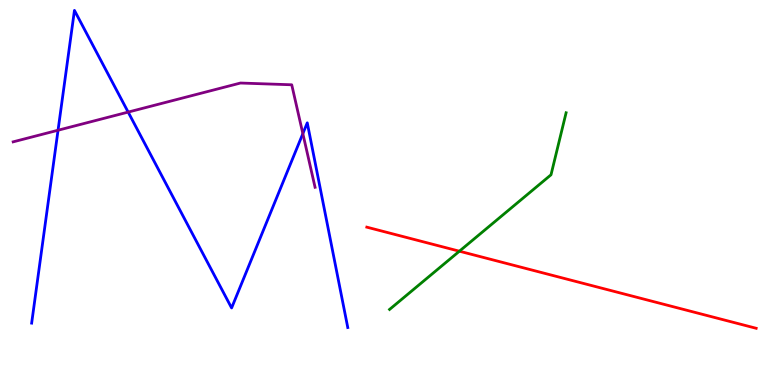[{'lines': ['blue', 'red'], 'intersections': []}, {'lines': ['green', 'red'], 'intersections': [{'x': 5.93, 'y': 3.48}]}, {'lines': ['purple', 'red'], 'intersections': []}, {'lines': ['blue', 'green'], 'intersections': []}, {'lines': ['blue', 'purple'], 'intersections': [{'x': 0.749, 'y': 6.62}, {'x': 1.65, 'y': 7.09}, {'x': 3.91, 'y': 6.53}]}, {'lines': ['green', 'purple'], 'intersections': []}]